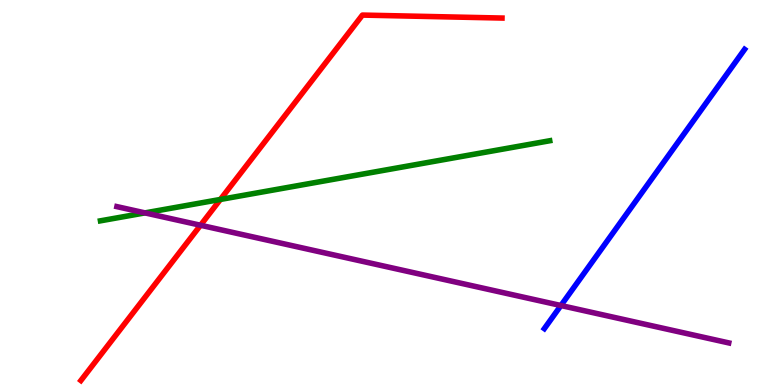[{'lines': ['blue', 'red'], 'intersections': []}, {'lines': ['green', 'red'], 'intersections': [{'x': 2.84, 'y': 4.82}]}, {'lines': ['purple', 'red'], 'intersections': [{'x': 2.59, 'y': 4.15}]}, {'lines': ['blue', 'green'], 'intersections': []}, {'lines': ['blue', 'purple'], 'intersections': [{'x': 7.24, 'y': 2.06}]}, {'lines': ['green', 'purple'], 'intersections': [{'x': 1.87, 'y': 4.47}]}]